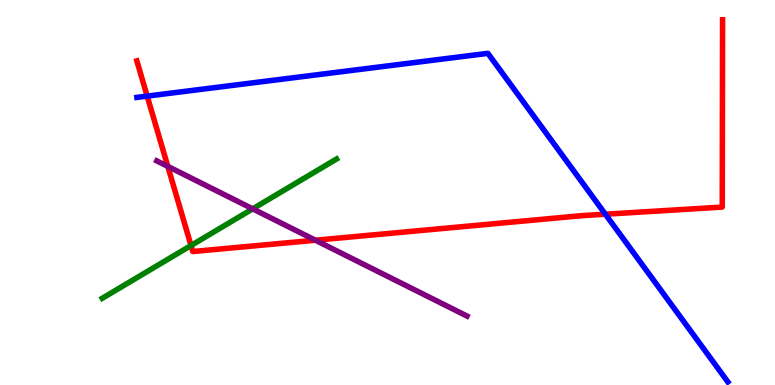[{'lines': ['blue', 'red'], 'intersections': [{'x': 1.9, 'y': 7.5}, {'x': 7.81, 'y': 4.44}]}, {'lines': ['green', 'red'], 'intersections': [{'x': 2.46, 'y': 3.62}]}, {'lines': ['purple', 'red'], 'intersections': [{'x': 2.17, 'y': 5.68}, {'x': 4.07, 'y': 3.76}]}, {'lines': ['blue', 'green'], 'intersections': []}, {'lines': ['blue', 'purple'], 'intersections': []}, {'lines': ['green', 'purple'], 'intersections': [{'x': 3.26, 'y': 4.58}]}]